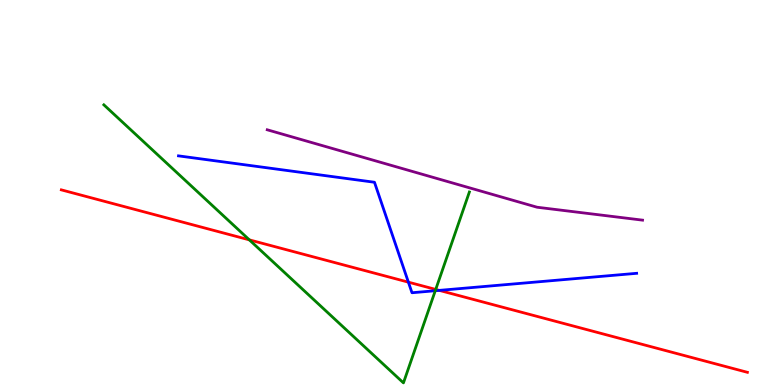[{'lines': ['blue', 'red'], 'intersections': [{'x': 5.27, 'y': 2.67}, {'x': 5.67, 'y': 2.46}]}, {'lines': ['green', 'red'], 'intersections': [{'x': 3.22, 'y': 3.77}, {'x': 5.62, 'y': 2.48}]}, {'lines': ['purple', 'red'], 'intersections': []}, {'lines': ['blue', 'green'], 'intersections': [{'x': 5.62, 'y': 2.45}]}, {'lines': ['blue', 'purple'], 'intersections': []}, {'lines': ['green', 'purple'], 'intersections': []}]